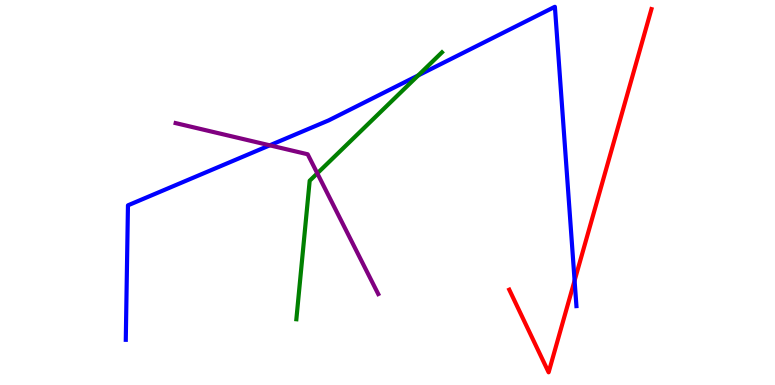[{'lines': ['blue', 'red'], 'intersections': [{'x': 7.41, 'y': 2.71}]}, {'lines': ['green', 'red'], 'intersections': []}, {'lines': ['purple', 'red'], 'intersections': []}, {'lines': ['blue', 'green'], 'intersections': [{'x': 5.4, 'y': 8.04}]}, {'lines': ['blue', 'purple'], 'intersections': [{'x': 3.48, 'y': 6.23}]}, {'lines': ['green', 'purple'], 'intersections': [{'x': 4.09, 'y': 5.5}]}]